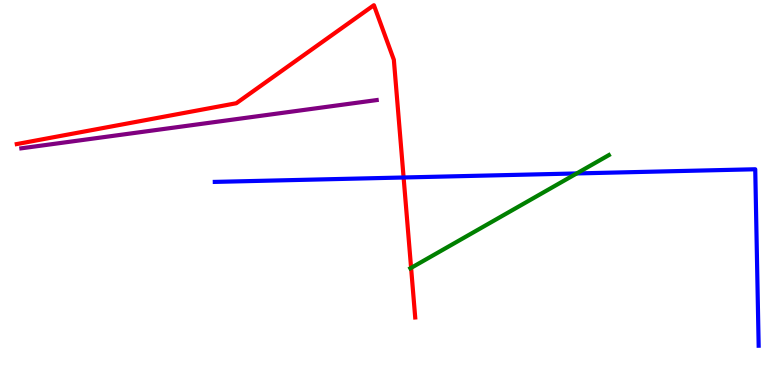[{'lines': ['blue', 'red'], 'intersections': [{'x': 5.21, 'y': 5.39}]}, {'lines': ['green', 'red'], 'intersections': [{'x': 5.3, 'y': 3.04}]}, {'lines': ['purple', 'red'], 'intersections': []}, {'lines': ['blue', 'green'], 'intersections': [{'x': 7.44, 'y': 5.5}]}, {'lines': ['blue', 'purple'], 'intersections': []}, {'lines': ['green', 'purple'], 'intersections': []}]